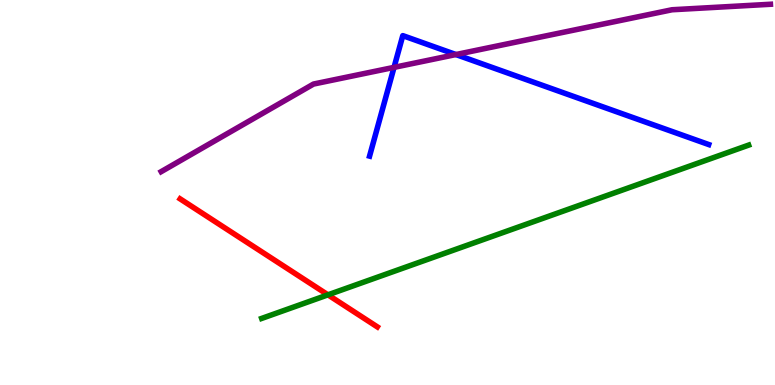[{'lines': ['blue', 'red'], 'intersections': []}, {'lines': ['green', 'red'], 'intersections': [{'x': 4.23, 'y': 2.34}]}, {'lines': ['purple', 'red'], 'intersections': []}, {'lines': ['blue', 'green'], 'intersections': []}, {'lines': ['blue', 'purple'], 'intersections': [{'x': 5.08, 'y': 8.25}, {'x': 5.88, 'y': 8.58}]}, {'lines': ['green', 'purple'], 'intersections': []}]